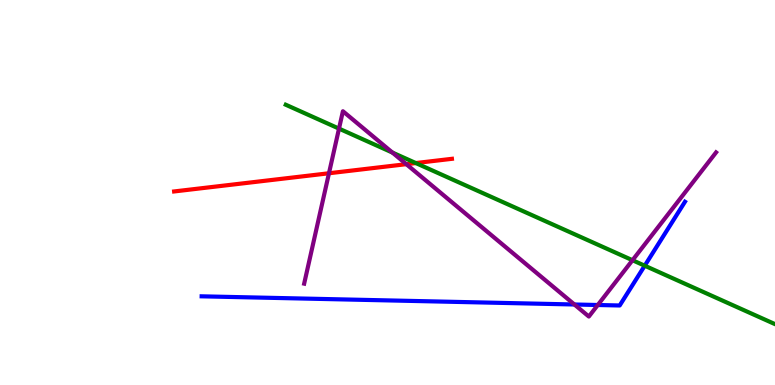[{'lines': ['blue', 'red'], 'intersections': []}, {'lines': ['green', 'red'], 'intersections': [{'x': 5.37, 'y': 5.76}]}, {'lines': ['purple', 'red'], 'intersections': [{'x': 4.24, 'y': 5.5}, {'x': 5.24, 'y': 5.74}]}, {'lines': ['blue', 'green'], 'intersections': [{'x': 8.32, 'y': 3.1}]}, {'lines': ['blue', 'purple'], 'intersections': [{'x': 7.41, 'y': 2.09}, {'x': 7.71, 'y': 2.08}]}, {'lines': ['green', 'purple'], 'intersections': [{'x': 4.37, 'y': 6.66}, {'x': 5.06, 'y': 6.04}, {'x': 8.16, 'y': 3.24}]}]